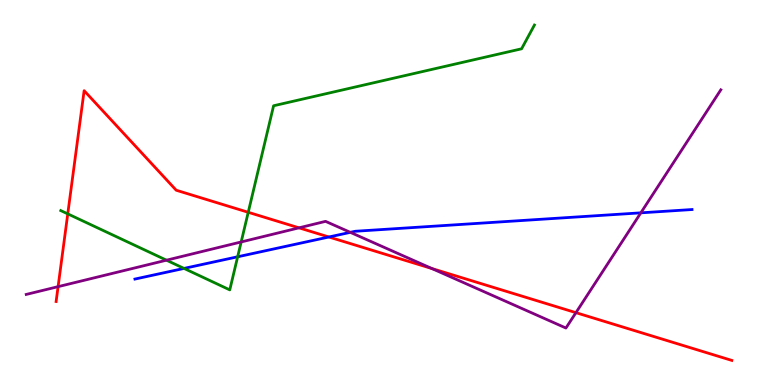[{'lines': ['blue', 'red'], 'intersections': [{'x': 4.24, 'y': 3.84}]}, {'lines': ['green', 'red'], 'intersections': [{'x': 0.874, 'y': 4.44}, {'x': 3.2, 'y': 4.49}]}, {'lines': ['purple', 'red'], 'intersections': [{'x': 0.749, 'y': 2.55}, {'x': 3.86, 'y': 4.08}, {'x': 5.57, 'y': 3.02}, {'x': 7.43, 'y': 1.88}]}, {'lines': ['blue', 'green'], 'intersections': [{'x': 2.37, 'y': 3.03}, {'x': 3.07, 'y': 3.33}]}, {'lines': ['blue', 'purple'], 'intersections': [{'x': 4.52, 'y': 3.97}, {'x': 8.27, 'y': 4.47}]}, {'lines': ['green', 'purple'], 'intersections': [{'x': 2.15, 'y': 3.24}, {'x': 3.11, 'y': 3.72}]}]